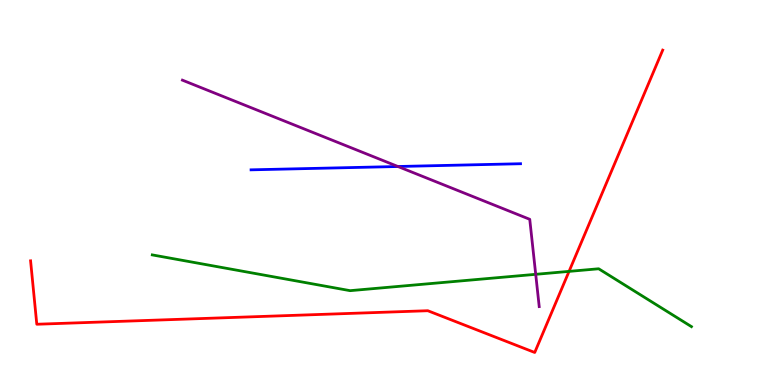[{'lines': ['blue', 'red'], 'intersections': []}, {'lines': ['green', 'red'], 'intersections': [{'x': 7.34, 'y': 2.95}]}, {'lines': ['purple', 'red'], 'intersections': []}, {'lines': ['blue', 'green'], 'intersections': []}, {'lines': ['blue', 'purple'], 'intersections': [{'x': 5.13, 'y': 5.68}]}, {'lines': ['green', 'purple'], 'intersections': [{'x': 6.91, 'y': 2.87}]}]